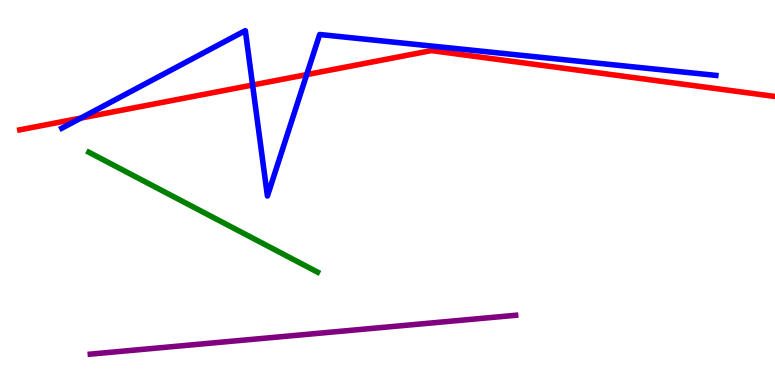[{'lines': ['blue', 'red'], 'intersections': [{'x': 1.04, 'y': 6.93}, {'x': 3.26, 'y': 7.79}, {'x': 3.96, 'y': 8.06}]}, {'lines': ['green', 'red'], 'intersections': []}, {'lines': ['purple', 'red'], 'intersections': []}, {'lines': ['blue', 'green'], 'intersections': []}, {'lines': ['blue', 'purple'], 'intersections': []}, {'lines': ['green', 'purple'], 'intersections': []}]